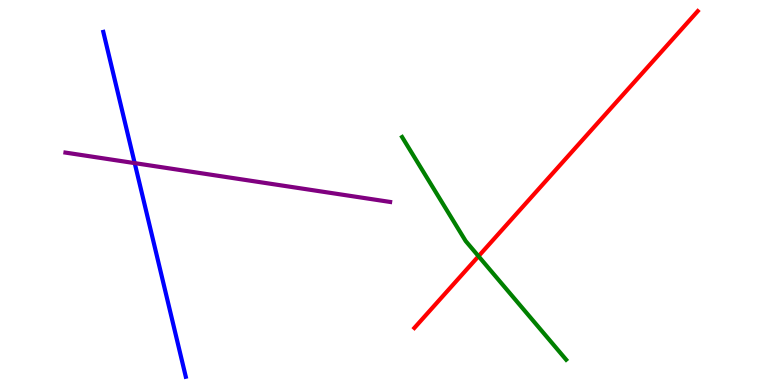[{'lines': ['blue', 'red'], 'intersections': []}, {'lines': ['green', 'red'], 'intersections': [{'x': 6.17, 'y': 3.34}]}, {'lines': ['purple', 'red'], 'intersections': []}, {'lines': ['blue', 'green'], 'intersections': []}, {'lines': ['blue', 'purple'], 'intersections': [{'x': 1.74, 'y': 5.76}]}, {'lines': ['green', 'purple'], 'intersections': []}]